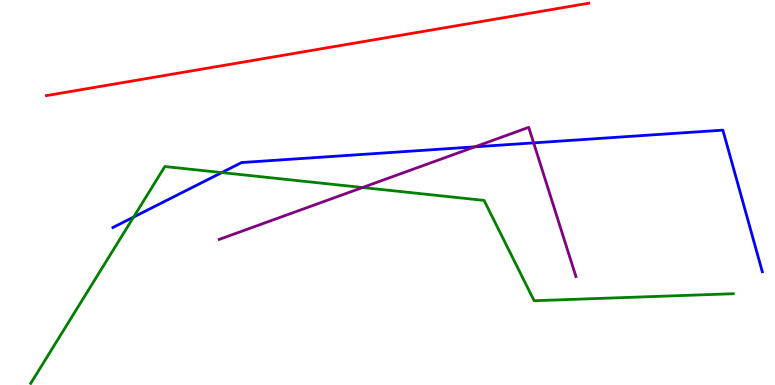[{'lines': ['blue', 'red'], 'intersections': []}, {'lines': ['green', 'red'], 'intersections': []}, {'lines': ['purple', 'red'], 'intersections': []}, {'lines': ['blue', 'green'], 'intersections': [{'x': 1.72, 'y': 4.36}, {'x': 2.86, 'y': 5.52}]}, {'lines': ['blue', 'purple'], 'intersections': [{'x': 6.13, 'y': 6.19}, {'x': 6.89, 'y': 6.29}]}, {'lines': ['green', 'purple'], 'intersections': [{'x': 4.68, 'y': 5.13}]}]